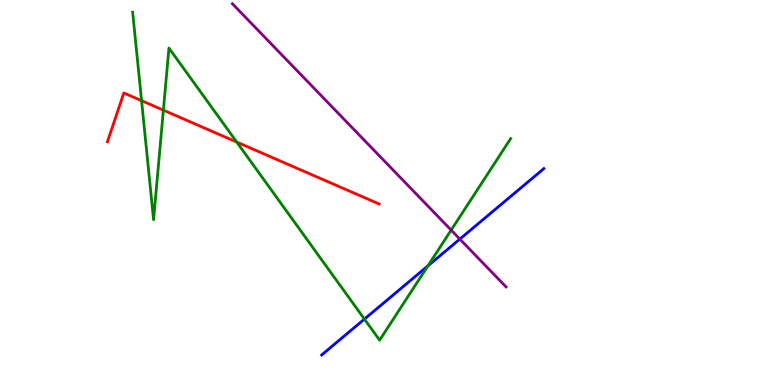[{'lines': ['blue', 'red'], 'intersections': []}, {'lines': ['green', 'red'], 'intersections': [{'x': 1.83, 'y': 7.39}, {'x': 2.11, 'y': 7.14}, {'x': 3.05, 'y': 6.31}]}, {'lines': ['purple', 'red'], 'intersections': []}, {'lines': ['blue', 'green'], 'intersections': [{'x': 4.7, 'y': 1.71}, {'x': 5.52, 'y': 3.1}]}, {'lines': ['blue', 'purple'], 'intersections': [{'x': 5.93, 'y': 3.79}]}, {'lines': ['green', 'purple'], 'intersections': [{'x': 5.82, 'y': 4.02}]}]